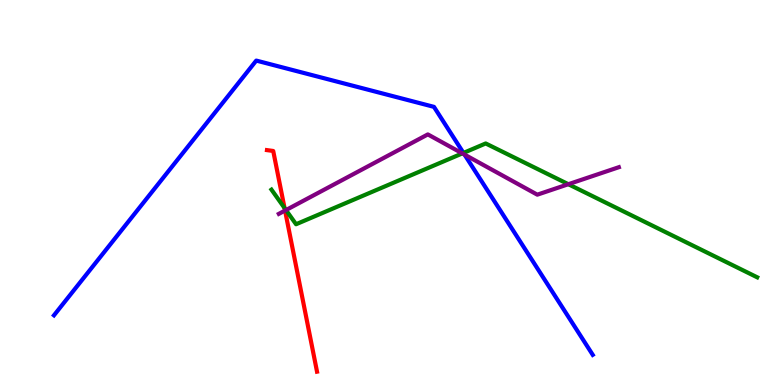[{'lines': ['blue', 'red'], 'intersections': []}, {'lines': ['green', 'red'], 'intersections': [{'x': 3.67, 'y': 4.6}]}, {'lines': ['purple', 'red'], 'intersections': [{'x': 3.68, 'y': 4.53}]}, {'lines': ['blue', 'green'], 'intersections': [{'x': 5.98, 'y': 6.03}]}, {'lines': ['blue', 'purple'], 'intersections': [{'x': 5.99, 'y': 5.98}]}, {'lines': ['green', 'purple'], 'intersections': [{'x': 3.69, 'y': 4.54}, {'x': 5.97, 'y': 6.02}, {'x': 7.33, 'y': 5.22}]}]